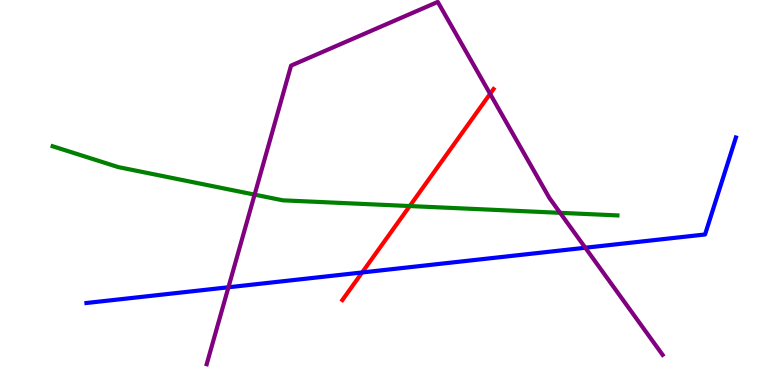[{'lines': ['blue', 'red'], 'intersections': [{'x': 4.67, 'y': 2.92}]}, {'lines': ['green', 'red'], 'intersections': [{'x': 5.29, 'y': 4.65}]}, {'lines': ['purple', 'red'], 'intersections': [{'x': 6.32, 'y': 7.56}]}, {'lines': ['blue', 'green'], 'intersections': []}, {'lines': ['blue', 'purple'], 'intersections': [{'x': 2.95, 'y': 2.54}, {'x': 7.55, 'y': 3.57}]}, {'lines': ['green', 'purple'], 'intersections': [{'x': 3.29, 'y': 4.94}, {'x': 7.23, 'y': 4.47}]}]